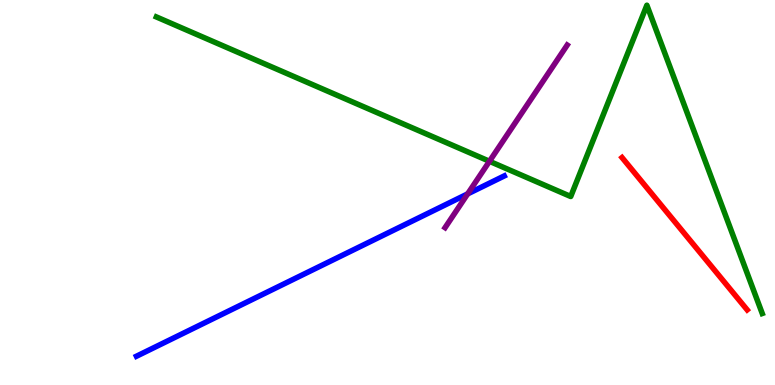[{'lines': ['blue', 'red'], 'intersections': []}, {'lines': ['green', 'red'], 'intersections': []}, {'lines': ['purple', 'red'], 'intersections': []}, {'lines': ['blue', 'green'], 'intersections': []}, {'lines': ['blue', 'purple'], 'intersections': [{'x': 6.03, 'y': 4.96}]}, {'lines': ['green', 'purple'], 'intersections': [{'x': 6.32, 'y': 5.81}]}]